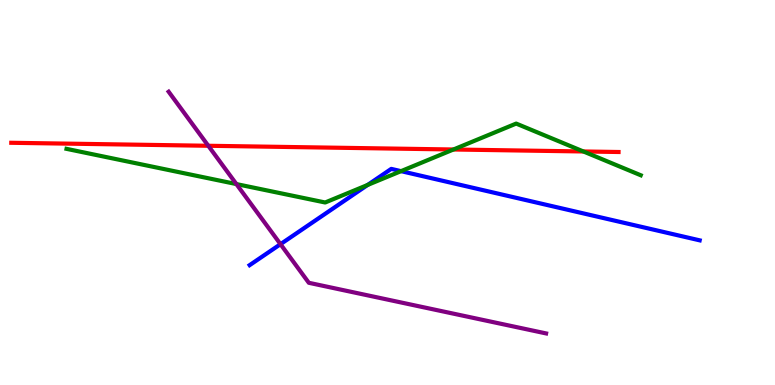[{'lines': ['blue', 'red'], 'intersections': []}, {'lines': ['green', 'red'], 'intersections': [{'x': 5.85, 'y': 6.12}, {'x': 7.53, 'y': 6.07}]}, {'lines': ['purple', 'red'], 'intersections': [{'x': 2.69, 'y': 6.21}]}, {'lines': ['blue', 'green'], 'intersections': [{'x': 4.74, 'y': 5.2}, {'x': 5.17, 'y': 5.55}]}, {'lines': ['blue', 'purple'], 'intersections': [{'x': 3.62, 'y': 3.66}]}, {'lines': ['green', 'purple'], 'intersections': [{'x': 3.05, 'y': 5.22}]}]